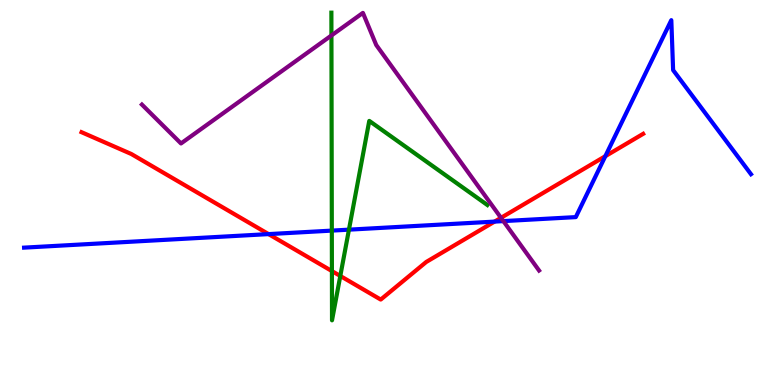[{'lines': ['blue', 'red'], 'intersections': [{'x': 3.47, 'y': 3.92}, {'x': 6.38, 'y': 4.24}, {'x': 7.81, 'y': 5.94}]}, {'lines': ['green', 'red'], 'intersections': [{'x': 4.28, 'y': 2.96}, {'x': 4.39, 'y': 2.83}]}, {'lines': ['purple', 'red'], 'intersections': [{'x': 6.46, 'y': 4.34}]}, {'lines': ['blue', 'green'], 'intersections': [{'x': 4.28, 'y': 4.01}, {'x': 4.5, 'y': 4.03}]}, {'lines': ['blue', 'purple'], 'intersections': [{'x': 6.5, 'y': 4.26}]}, {'lines': ['green', 'purple'], 'intersections': [{'x': 4.28, 'y': 9.08}]}]